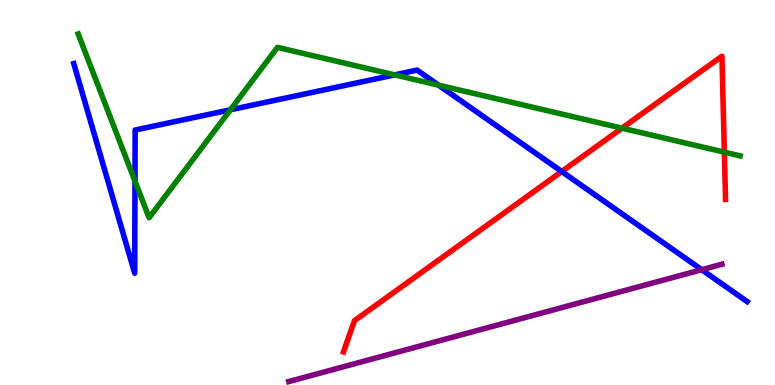[{'lines': ['blue', 'red'], 'intersections': [{'x': 7.25, 'y': 5.55}]}, {'lines': ['green', 'red'], 'intersections': [{'x': 8.03, 'y': 6.67}, {'x': 9.35, 'y': 6.05}]}, {'lines': ['purple', 'red'], 'intersections': []}, {'lines': ['blue', 'green'], 'intersections': [{'x': 1.74, 'y': 5.29}, {'x': 2.97, 'y': 7.15}, {'x': 5.09, 'y': 8.06}, {'x': 5.66, 'y': 7.79}]}, {'lines': ['blue', 'purple'], 'intersections': [{'x': 9.05, 'y': 2.99}]}, {'lines': ['green', 'purple'], 'intersections': []}]